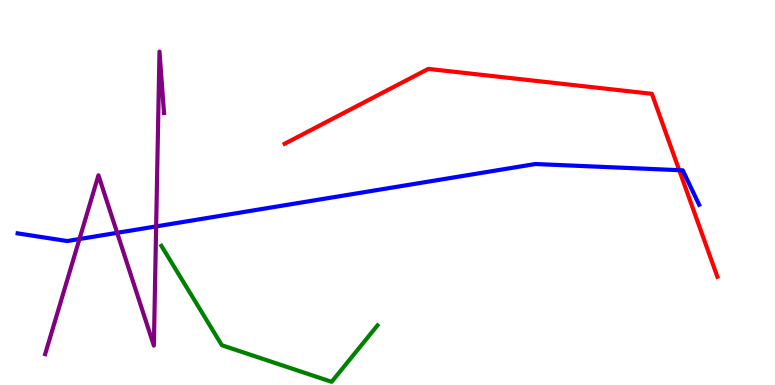[{'lines': ['blue', 'red'], 'intersections': [{'x': 8.76, 'y': 5.58}]}, {'lines': ['green', 'red'], 'intersections': []}, {'lines': ['purple', 'red'], 'intersections': []}, {'lines': ['blue', 'green'], 'intersections': []}, {'lines': ['blue', 'purple'], 'intersections': [{'x': 1.03, 'y': 3.79}, {'x': 1.51, 'y': 3.95}, {'x': 2.01, 'y': 4.12}]}, {'lines': ['green', 'purple'], 'intersections': []}]